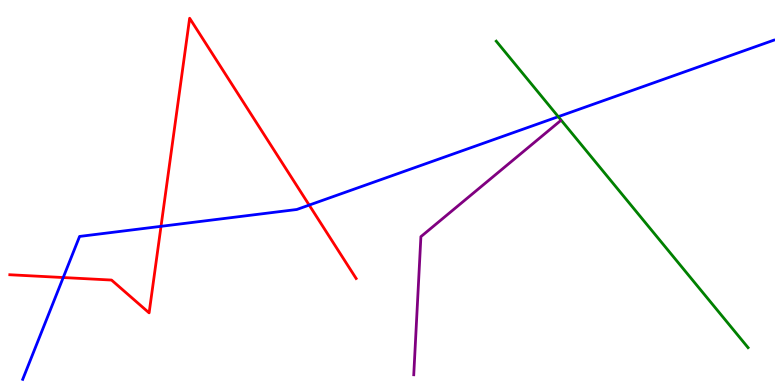[{'lines': ['blue', 'red'], 'intersections': [{'x': 0.816, 'y': 2.79}, {'x': 2.08, 'y': 4.12}, {'x': 3.99, 'y': 4.67}]}, {'lines': ['green', 'red'], 'intersections': []}, {'lines': ['purple', 'red'], 'intersections': []}, {'lines': ['blue', 'green'], 'intersections': [{'x': 7.2, 'y': 6.97}]}, {'lines': ['blue', 'purple'], 'intersections': []}, {'lines': ['green', 'purple'], 'intersections': []}]